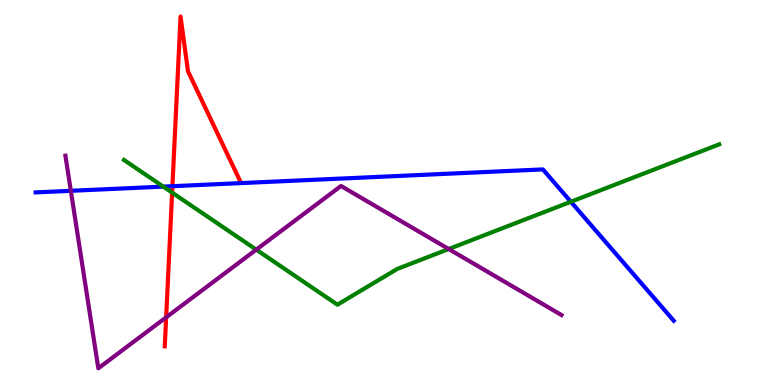[{'lines': ['blue', 'red'], 'intersections': [{'x': 2.22, 'y': 5.16}]}, {'lines': ['green', 'red'], 'intersections': [{'x': 2.22, 'y': 5.0}]}, {'lines': ['purple', 'red'], 'intersections': [{'x': 2.14, 'y': 1.76}]}, {'lines': ['blue', 'green'], 'intersections': [{'x': 2.11, 'y': 5.15}, {'x': 7.37, 'y': 4.76}]}, {'lines': ['blue', 'purple'], 'intersections': [{'x': 0.914, 'y': 5.04}]}, {'lines': ['green', 'purple'], 'intersections': [{'x': 3.31, 'y': 3.52}, {'x': 5.79, 'y': 3.53}]}]